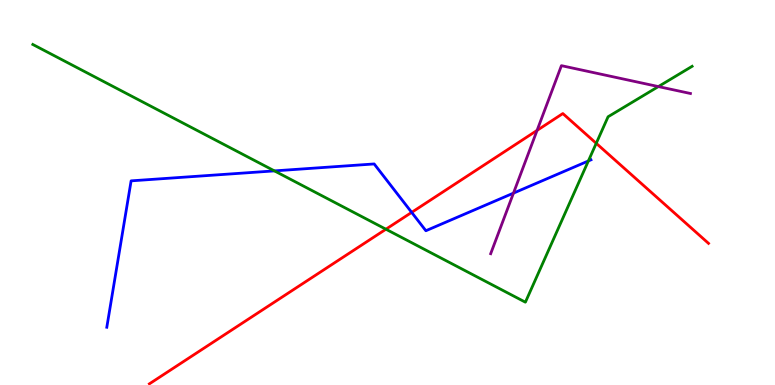[{'lines': ['blue', 'red'], 'intersections': [{'x': 5.31, 'y': 4.48}]}, {'lines': ['green', 'red'], 'intersections': [{'x': 4.98, 'y': 4.05}, {'x': 7.69, 'y': 6.28}]}, {'lines': ['purple', 'red'], 'intersections': [{'x': 6.93, 'y': 6.61}]}, {'lines': ['blue', 'green'], 'intersections': [{'x': 3.54, 'y': 5.56}, {'x': 7.59, 'y': 5.82}]}, {'lines': ['blue', 'purple'], 'intersections': [{'x': 6.63, 'y': 4.98}]}, {'lines': ['green', 'purple'], 'intersections': [{'x': 8.5, 'y': 7.75}]}]